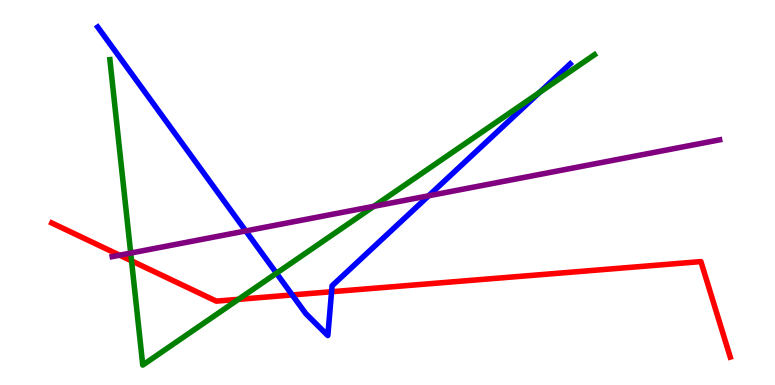[{'lines': ['blue', 'red'], 'intersections': [{'x': 3.77, 'y': 2.34}, {'x': 4.28, 'y': 2.42}]}, {'lines': ['green', 'red'], 'intersections': [{'x': 1.7, 'y': 3.22}, {'x': 3.08, 'y': 2.23}]}, {'lines': ['purple', 'red'], 'intersections': [{'x': 1.54, 'y': 3.37}]}, {'lines': ['blue', 'green'], 'intersections': [{'x': 3.57, 'y': 2.9}, {'x': 6.96, 'y': 7.6}]}, {'lines': ['blue', 'purple'], 'intersections': [{'x': 3.17, 'y': 4.0}, {'x': 5.53, 'y': 4.91}]}, {'lines': ['green', 'purple'], 'intersections': [{'x': 1.69, 'y': 3.43}, {'x': 4.82, 'y': 4.64}]}]